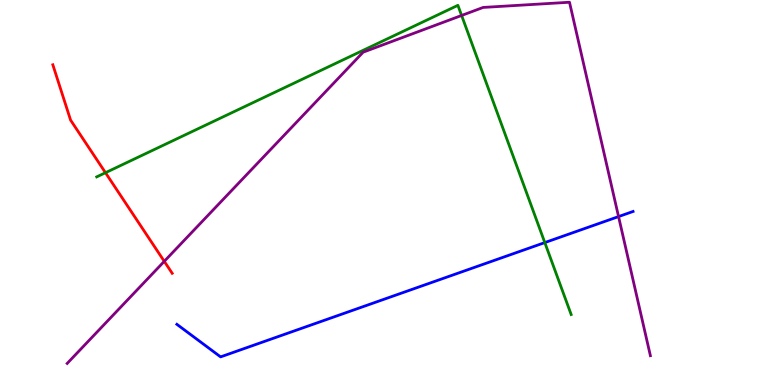[{'lines': ['blue', 'red'], 'intersections': []}, {'lines': ['green', 'red'], 'intersections': [{'x': 1.36, 'y': 5.51}]}, {'lines': ['purple', 'red'], 'intersections': [{'x': 2.12, 'y': 3.21}]}, {'lines': ['blue', 'green'], 'intersections': [{'x': 7.03, 'y': 3.7}]}, {'lines': ['blue', 'purple'], 'intersections': [{'x': 7.98, 'y': 4.37}]}, {'lines': ['green', 'purple'], 'intersections': [{'x': 5.96, 'y': 9.6}]}]